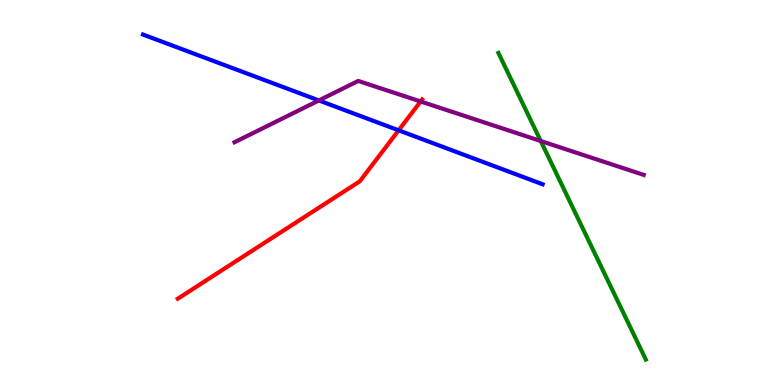[{'lines': ['blue', 'red'], 'intersections': [{'x': 5.14, 'y': 6.62}]}, {'lines': ['green', 'red'], 'intersections': []}, {'lines': ['purple', 'red'], 'intersections': [{'x': 5.43, 'y': 7.36}]}, {'lines': ['blue', 'green'], 'intersections': []}, {'lines': ['blue', 'purple'], 'intersections': [{'x': 4.11, 'y': 7.39}]}, {'lines': ['green', 'purple'], 'intersections': [{'x': 6.98, 'y': 6.34}]}]